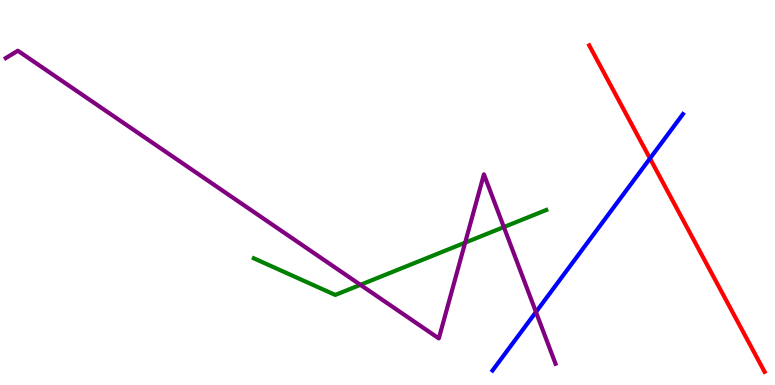[{'lines': ['blue', 'red'], 'intersections': [{'x': 8.39, 'y': 5.88}]}, {'lines': ['green', 'red'], 'intersections': []}, {'lines': ['purple', 'red'], 'intersections': []}, {'lines': ['blue', 'green'], 'intersections': []}, {'lines': ['blue', 'purple'], 'intersections': [{'x': 6.92, 'y': 1.9}]}, {'lines': ['green', 'purple'], 'intersections': [{'x': 4.65, 'y': 2.6}, {'x': 6.0, 'y': 3.7}, {'x': 6.5, 'y': 4.1}]}]